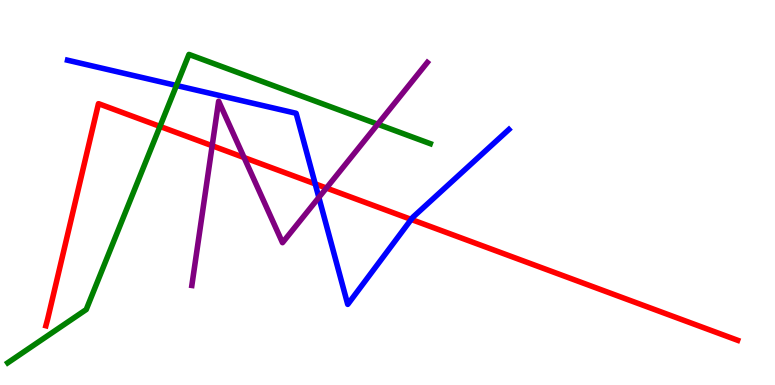[{'lines': ['blue', 'red'], 'intersections': [{'x': 4.07, 'y': 5.22}, {'x': 5.31, 'y': 4.3}]}, {'lines': ['green', 'red'], 'intersections': [{'x': 2.06, 'y': 6.72}]}, {'lines': ['purple', 'red'], 'intersections': [{'x': 2.74, 'y': 6.21}, {'x': 3.15, 'y': 5.91}, {'x': 4.21, 'y': 5.12}]}, {'lines': ['blue', 'green'], 'intersections': [{'x': 2.28, 'y': 7.78}]}, {'lines': ['blue', 'purple'], 'intersections': [{'x': 4.11, 'y': 4.87}]}, {'lines': ['green', 'purple'], 'intersections': [{'x': 4.87, 'y': 6.77}]}]